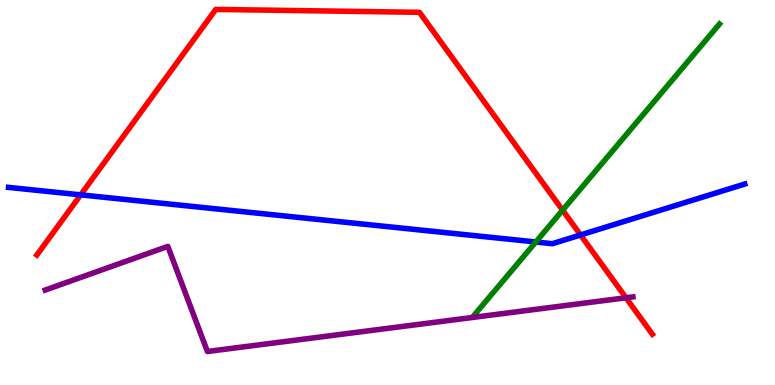[{'lines': ['blue', 'red'], 'intersections': [{'x': 1.04, 'y': 4.94}, {'x': 7.49, 'y': 3.9}]}, {'lines': ['green', 'red'], 'intersections': [{'x': 7.26, 'y': 4.54}]}, {'lines': ['purple', 'red'], 'intersections': [{'x': 8.08, 'y': 2.27}]}, {'lines': ['blue', 'green'], 'intersections': [{'x': 6.91, 'y': 3.71}]}, {'lines': ['blue', 'purple'], 'intersections': []}, {'lines': ['green', 'purple'], 'intersections': []}]